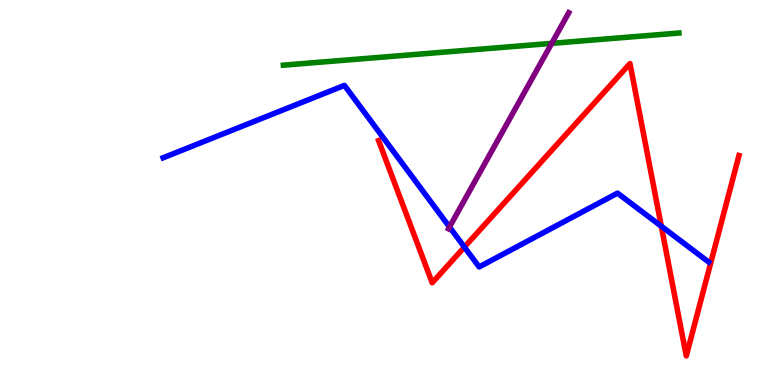[{'lines': ['blue', 'red'], 'intersections': [{'x': 5.99, 'y': 3.58}, {'x': 8.53, 'y': 4.12}]}, {'lines': ['green', 'red'], 'intersections': []}, {'lines': ['purple', 'red'], 'intersections': []}, {'lines': ['blue', 'green'], 'intersections': []}, {'lines': ['blue', 'purple'], 'intersections': [{'x': 5.8, 'y': 4.1}]}, {'lines': ['green', 'purple'], 'intersections': [{'x': 7.12, 'y': 8.87}]}]